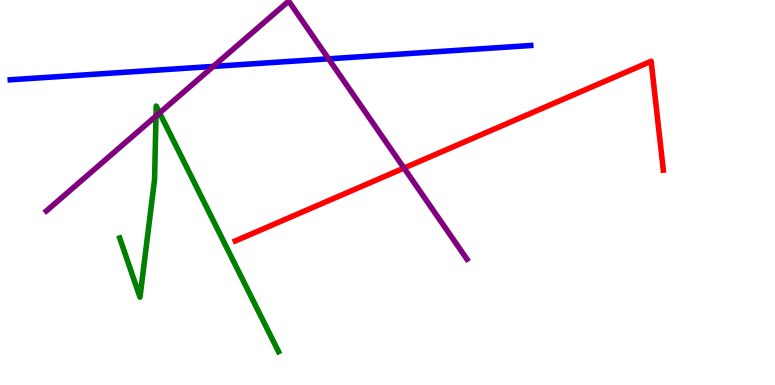[{'lines': ['blue', 'red'], 'intersections': []}, {'lines': ['green', 'red'], 'intersections': []}, {'lines': ['purple', 'red'], 'intersections': [{'x': 5.21, 'y': 5.63}]}, {'lines': ['blue', 'green'], 'intersections': []}, {'lines': ['blue', 'purple'], 'intersections': [{'x': 2.75, 'y': 8.27}, {'x': 4.24, 'y': 8.47}]}, {'lines': ['green', 'purple'], 'intersections': [{'x': 2.01, 'y': 6.99}, {'x': 2.06, 'y': 7.07}]}]